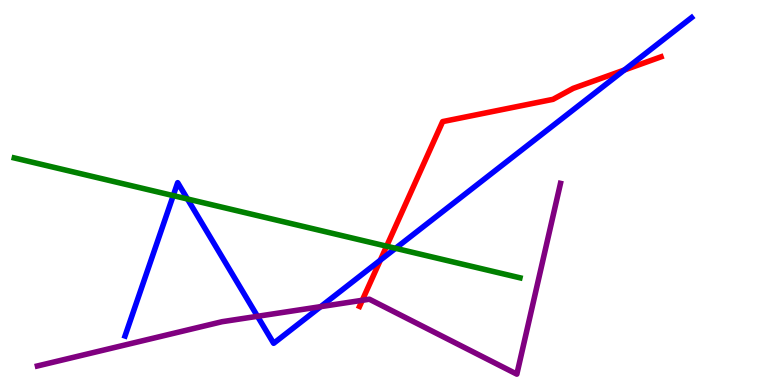[{'lines': ['blue', 'red'], 'intersections': [{'x': 4.91, 'y': 3.24}, {'x': 8.06, 'y': 8.18}]}, {'lines': ['green', 'red'], 'intersections': [{'x': 4.99, 'y': 3.61}]}, {'lines': ['purple', 'red'], 'intersections': [{'x': 4.67, 'y': 2.2}]}, {'lines': ['blue', 'green'], 'intersections': [{'x': 2.24, 'y': 4.92}, {'x': 2.42, 'y': 4.83}, {'x': 5.1, 'y': 3.55}]}, {'lines': ['blue', 'purple'], 'intersections': [{'x': 3.32, 'y': 1.78}, {'x': 4.14, 'y': 2.04}]}, {'lines': ['green', 'purple'], 'intersections': []}]